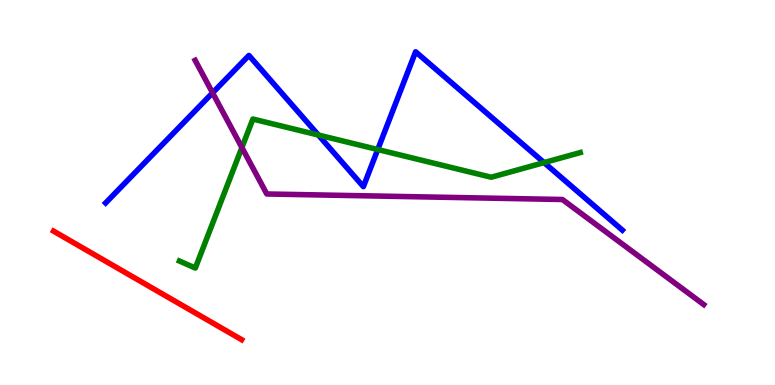[{'lines': ['blue', 'red'], 'intersections': []}, {'lines': ['green', 'red'], 'intersections': []}, {'lines': ['purple', 'red'], 'intersections': []}, {'lines': ['blue', 'green'], 'intersections': [{'x': 4.11, 'y': 6.49}, {'x': 4.87, 'y': 6.12}, {'x': 7.02, 'y': 5.78}]}, {'lines': ['blue', 'purple'], 'intersections': [{'x': 2.74, 'y': 7.59}]}, {'lines': ['green', 'purple'], 'intersections': [{'x': 3.12, 'y': 6.17}]}]